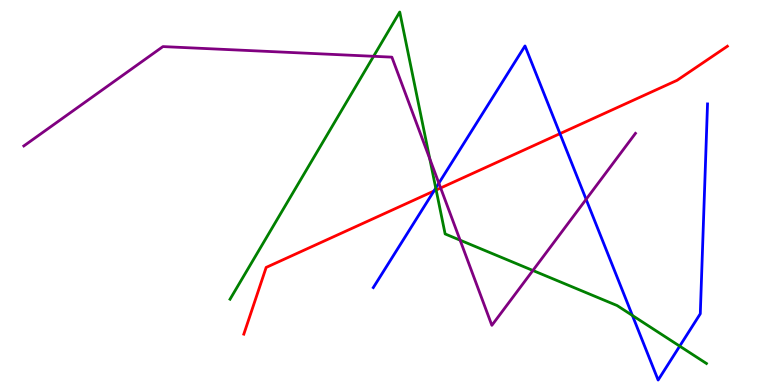[{'lines': ['blue', 'red'], 'intersections': [{'x': 5.6, 'y': 5.04}, {'x': 7.23, 'y': 6.53}]}, {'lines': ['green', 'red'], 'intersections': [{'x': 5.63, 'y': 5.06}]}, {'lines': ['purple', 'red'], 'intersections': [{'x': 5.69, 'y': 5.12}]}, {'lines': ['blue', 'green'], 'intersections': [{'x': 5.62, 'y': 5.11}, {'x': 8.16, 'y': 1.81}, {'x': 8.77, 'y': 1.01}]}, {'lines': ['blue', 'purple'], 'intersections': [{'x': 5.66, 'y': 5.24}, {'x': 7.56, 'y': 4.82}]}, {'lines': ['green', 'purple'], 'intersections': [{'x': 4.82, 'y': 8.54}, {'x': 5.55, 'y': 5.88}, {'x': 5.94, 'y': 3.76}, {'x': 6.88, 'y': 2.97}]}]